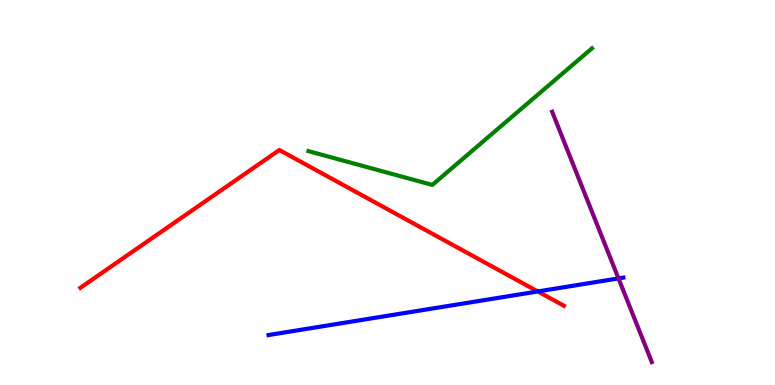[{'lines': ['blue', 'red'], 'intersections': [{'x': 6.94, 'y': 2.43}]}, {'lines': ['green', 'red'], 'intersections': []}, {'lines': ['purple', 'red'], 'intersections': []}, {'lines': ['blue', 'green'], 'intersections': []}, {'lines': ['blue', 'purple'], 'intersections': [{'x': 7.98, 'y': 2.77}]}, {'lines': ['green', 'purple'], 'intersections': []}]